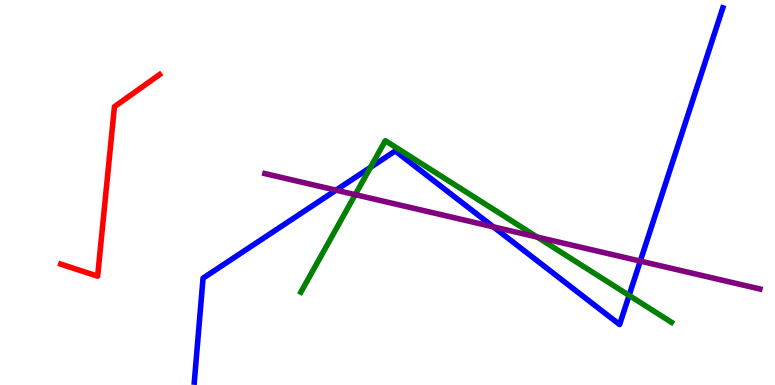[{'lines': ['blue', 'red'], 'intersections': []}, {'lines': ['green', 'red'], 'intersections': []}, {'lines': ['purple', 'red'], 'intersections': []}, {'lines': ['blue', 'green'], 'intersections': [{'x': 4.78, 'y': 5.65}, {'x': 8.12, 'y': 2.33}]}, {'lines': ['blue', 'purple'], 'intersections': [{'x': 4.34, 'y': 5.06}, {'x': 6.37, 'y': 4.11}, {'x': 8.26, 'y': 3.22}]}, {'lines': ['green', 'purple'], 'intersections': [{'x': 4.58, 'y': 4.94}, {'x': 6.93, 'y': 3.84}]}]